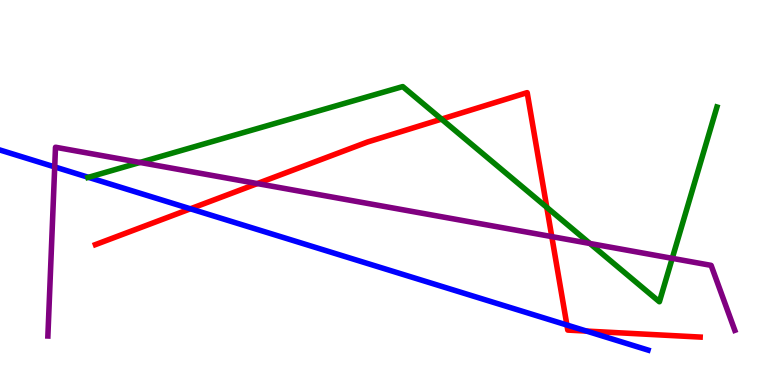[{'lines': ['blue', 'red'], 'intersections': [{'x': 2.46, 'y': 4.58}, {'x': 7.31, 'y': 1.56}, {'x': 7.57, 'y': 1.4}]}, {'lines': ['green', 'red'], 'intersections': [{'x': 5.7, 'y': 6.91}, {'x': 7.06, 'y': 4.61}]}, {'lines': ['purple', 'red'], 'intersections': [{'x': 3.32, 'y': 5.23}, {'x': 7.12, 'y': 3.85}]}, {'lines': ['blue', 'green'], 'intersections': [{'x': 1.14, 'y': 5.39}]}, {'lines': ['blue', 'purple'], 'intersections': [{'x': 0.706, 'y': 5.66}]}, {'lines': ['green', 'purple'], 'intersections': [{'x': 1.81, 'y': 5.78}, {'x': 7.61, 'y': 3.68}, {'x': 8.67, 'y': 3.29}]}]